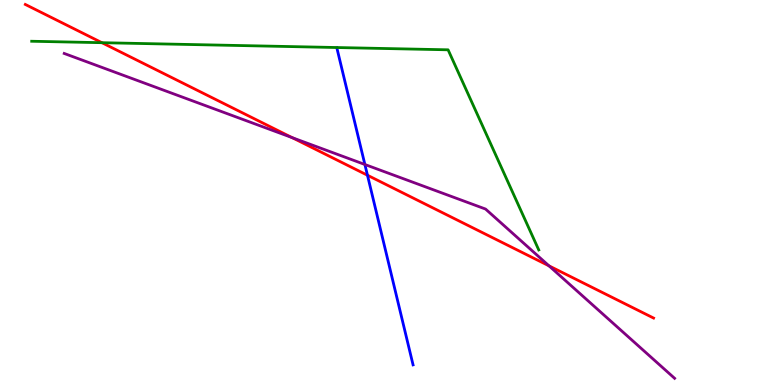[{'lines': ['blue', 'red'], 'intersections': [{'x': 4.74, 'y': 5.45}]}, {'lines': ['green', 'red'], 'intersections': [{'x': 1.32, 'y': 8.89}]}, {'lines': ['purple', 'red'], 'intersections': [{'x': 3.77, 'y': 6.43}, {'x': 7.08, 'y': 3.09}]}, {'lines': ['blue', 'green'], 'intersections': []}, {'lines': ['blue', 'purple'], 'intersections': [{'x': 4.71, 'y': 5.73}]}, {'lines': ['green', 'purple'], 'intersections': []}]